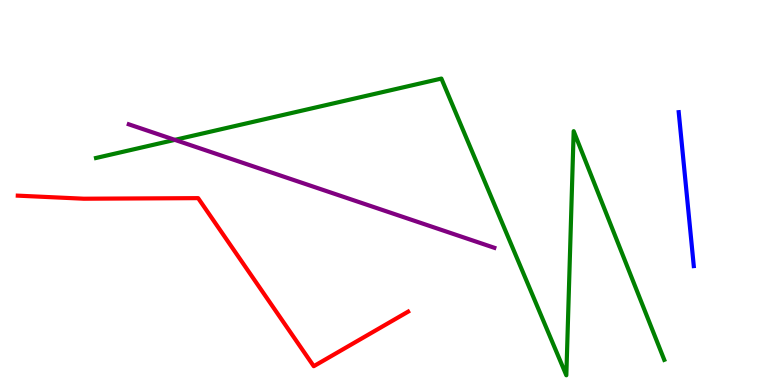[{'lines': ['blue', 'red'], 'intersections': []}, {'lines': ['green', 'red'], 'intersections': []}, {'lines': ['purple', 'red'], 'intersections': []}, {'lines': ['blue', 'green'], 'intersections': []}, {'lines': ['blue', 'purple'], 'intersections': []}, {'lines': ['green', 'purple'], 'intersections': [{'x': 2.26, 'y': 6.37}]}]